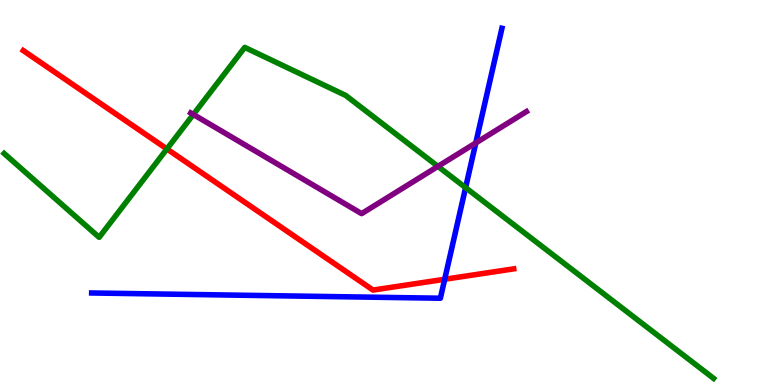[{'lines': ['blue', 'red'], 'intersections': [{'x': 5.74, 'y': 2.75}]}, {'lines': ['green', 'red'], 'intersections': [{'x': 2.15, 'y': 6.13}]}, {'lines': ['purple', 'red'], 'intersections': []}, {'lines': ['blue', 'green'], 'intersections': [{'x': 6.01, 'y': 5.13}]}, {'lines': ['blue', 'purple'], 'intersections': [{'x': 6.14, 'y': 6.29}]}, {'lines': ['green', 'purple'], 'intersections': [{'x': 2.49, 'y': 7.03}, {'x': 5.65, 'y': 5.68}]}]